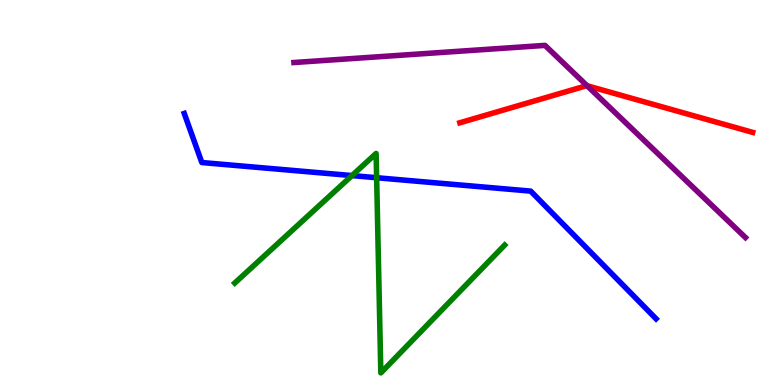[{'lines': ['blue', 'red'], 'intersections': []}, {'lines': ['green', 'red'], 'intersections': []}, {'lines': ['purple', 'red'], 'intersections': [{'x': 7.58, 'y': 7.77}]}, {'lines': ['blue', 'green'], 'intersections': [{'x': 4.54, 'y': 5.44}, {'x': 4.86, 'y': 5.38}]}, {'lines': ['blue', 'purple'], 'intersections': []}, {'lines': ['green', 'purple'], 'intersections': []}]